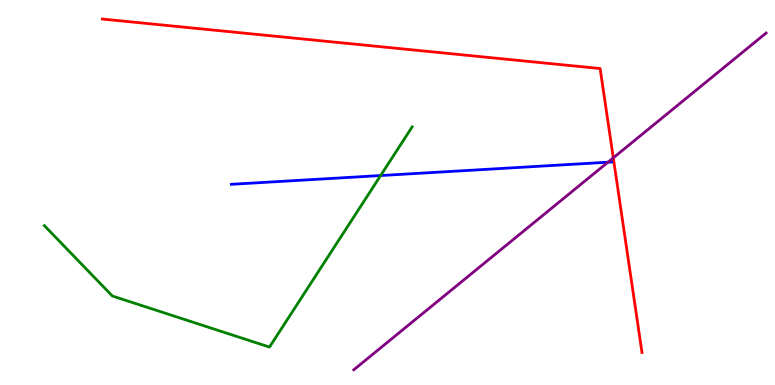[{'lines': ['blue', 'red'], 'intersections': []}, {'lines': ['green', 'red'], 'intersections': []}, {'lines': ['purple', 'red'], 'intersections': [{'x': 7.91, 'y': 5.9}]}, {'lines': ['blue', 'green'], 'intersections': [{'x': 4.91, 'y': 5.44}]}, {'lines': ['blue', 'purple'], 'intersections': [{'x': 7.84, 'y': 5.79}]}, {'lines': ['green', 'purple'], 'intersections': []}]